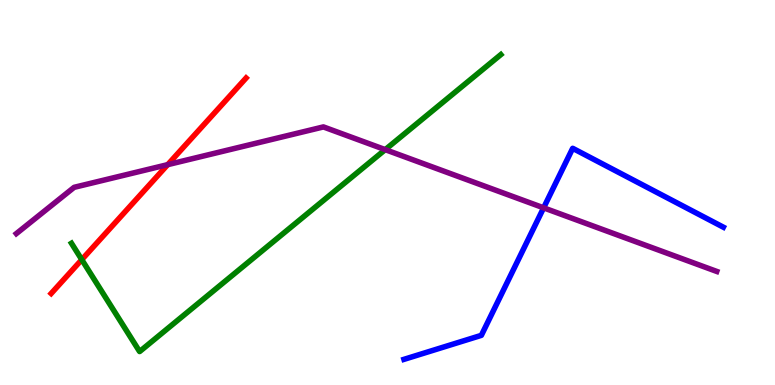[{'lines': ['blue', 'red'], 'intersections': []}, {'lines': ['green', 'red'], 'intersections': [{'x': 1.06, 'y': 3.26}]}, {'lines': ['purple', 'red'], 'intersections': [{'x': 2.16, 'y': 5.72}]}, {'lines': ['blue', 'green'], 'intersections': []}, {'lines': ['blue', 'purple'], 'intersections': [{'x': 7.01, 'y': 4.6}]}, {'lines': ['green', 'purple'], 'intersections': [{'x': 4.97, 'y': 6.11}]}]